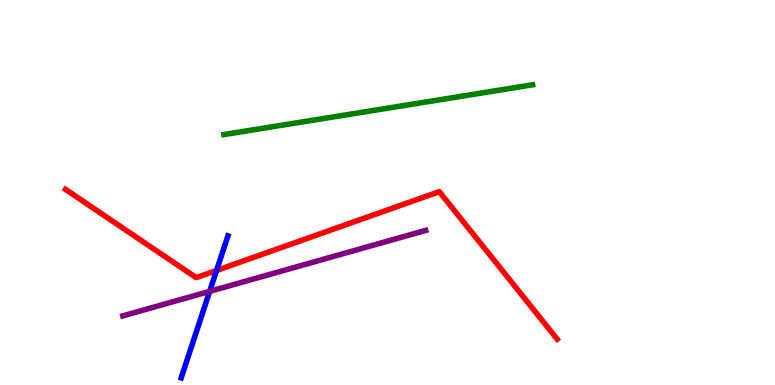[{'lines': ['blue', 'red'], 'intersections': [{'x': 2.79, 'y': 2.97}]}, {'lines': ['green', 'red'], 'intersections': []}, {'lines': ['purple', 'red'], 'intersections': []}, {'lines': ['blue', 'green'], 'intersections': []}, {'lines': ['blue', 'purple'], 'intersections': [{'x': 2.71, 'y': 2.43}]}, {'lines': ['green', 'purple'], 'intersections': []}]